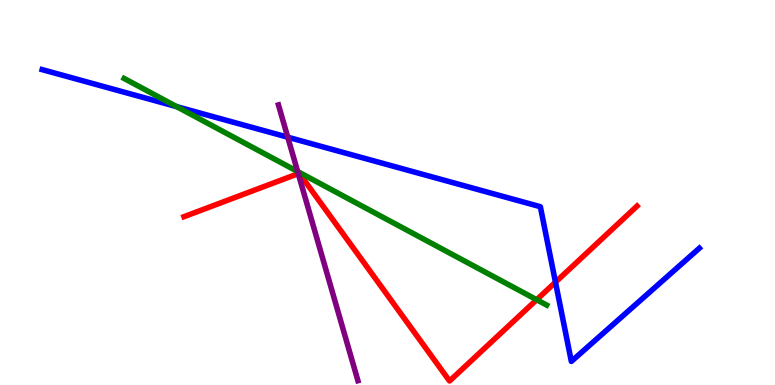[{'lines': ['blue', 'red'], 'intersections': [{'x': 7.17, 'y': 2.67}]}, {'lines': ['green', 'red'], 'intersections': [{'x': 6.92, 'y': 2.21}]}, {'lines': ['purple', 'red'], 'intersections': [{'x': 3.85, 'y': 5.49}]}, {'lines': ['blue', 'green'], 'intersections': [{'x': 2.28, 'y': 7.23}]}, {'lines': ['blue', 'purple'], 'intersections': [{'x': 3.71, 'y': 6.44}]}, {'lines': ['green', 'purple'], 'intersections': [{'x': 3.84, 'y': 5.54}]}]